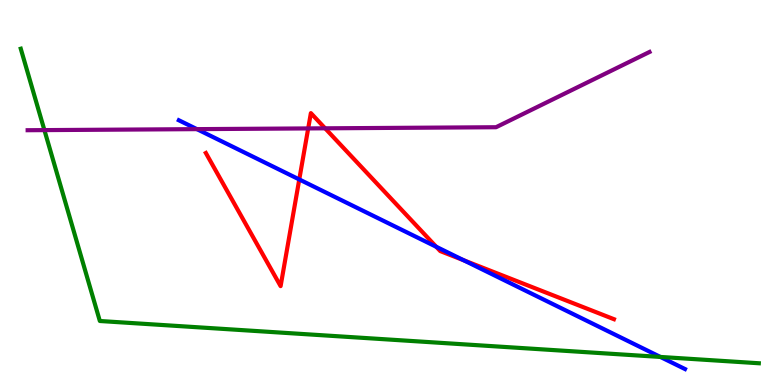[{'lines': ['blue', 'red'], 'intersections': [{'x': 3.86, 'y': 5.34}, {'x': 5.63, 'y': 3.59}, {'x': 5.98, 'y': 3.24}]}, {'lines': ['green', 'red'], 'intersections': []}, {'lines': ['purple', 'red'], 'intersections': [{'x': 3.98, 'y': 6.66}, {'x': 4.2, 'y': 6.67}]}, {'lines': ['blue', 'green'], 'intersections': [{'x': 8.52, 'y': 0.729}]}, {'lines': ['blue', 'purple'], 'intersections': [{'x': 2.54, 'y': 6.65}]}, {'lines': ['green', 'purple'], 'intersections': [{'x': 0.573, 'y': 6.62}]}]